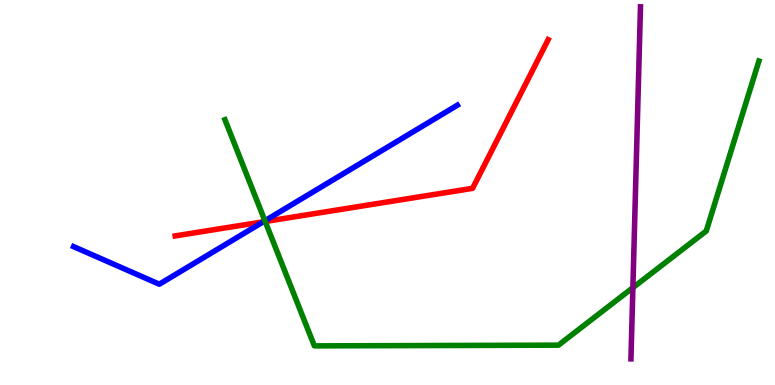[{'lines': ['blue', 'red'], 'intersections': [{'x': 3.4, 'y': 4.24}]}, {'lines': ['green', 'red'], 'intersections': [{'x': 3.42, 'y': 4.25}]}, {'lines': ['purple', 'red'], 'intersections': []}, {'lines': ['blue', 'green'], 'intersections': [{'x': 3.42, 'y': 4.27}]}, {'lines': ['blue', 'purple'], 'intersections': []}, {'lines': ['green', 'purple'], 'intersections': [{'x': 8.17, 'y': 2.53}]}]